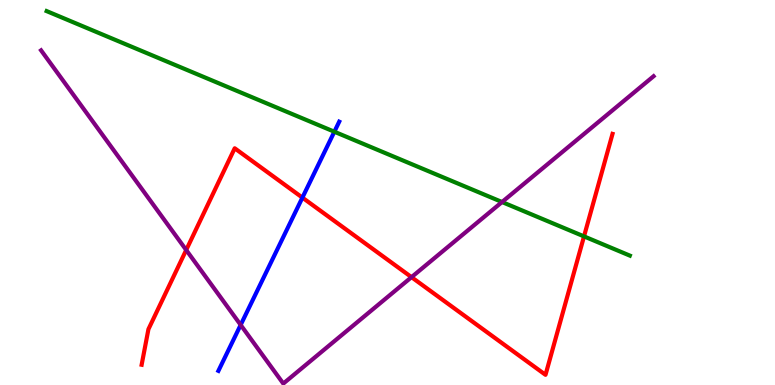[{'lines': ['blue', 'red'], 'intersections': [{'x': 3.9, 'y': 4.87}]}, {'lines': ['green', 'red'], 'intersections': [{'x': 7.54, 'y': 3.86}]}, {'lines': ['purple', 'red'], 'intersections': [{'x': 2.4, 'y': 3.51}, {'x': 5.31, 'y': 2.8}]}, {'lines': ['blue', 'green'], 'intersections': [{'x': 4.31, 'y': 6.58}]}, {'lines': ['blue', 'purple'], 'intersections': [{'x': 3.11, 'y': 1.56}]}, {'lines': ['green', 'purple'], 'intersections': [{'x': 6.48, 'y': 4.75}]}]